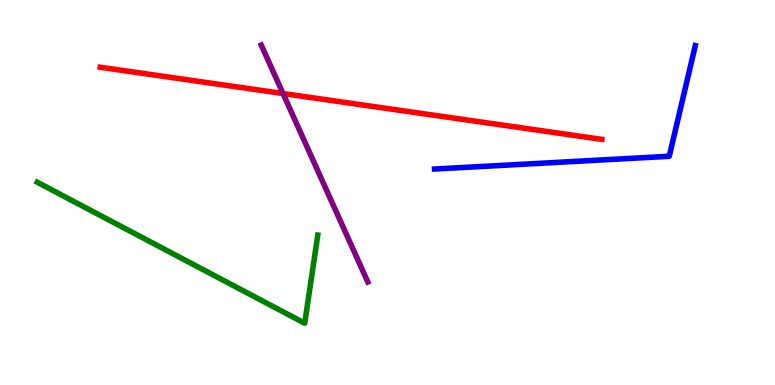[{'lines': ['blue', 'red'], 'intersections': []}, {'lines': ['green', 'red'], 'intersections': []}, {'lines': ['purple', 'red'], 'intersections': [{'x': 3.65, 'y': 7.57}]}, {'lines': ['blue', 'green'], 'intersections': []}, {'lines': ['blue', 'purple'], 'intersections': []}, {'lines': ['green', 'purple'], 'intersections': []}]